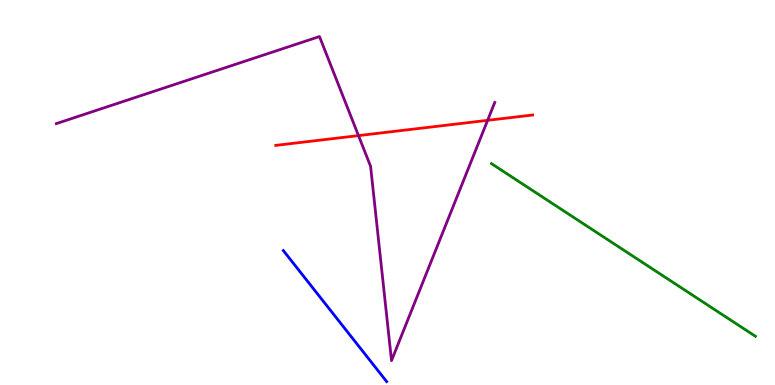[{'lines': ['blue', 'red'], 'intersections': []}, {'lines': ['green', 'red'], 'intersections': []}, {'lines': ['purple', 'red'], 'intersections': [{'x': 4.63, 'y': 6.48}, {'x': 6.29, 'y': 6.87}]}, {'lines': ['blue', 'green'], 'intersections': []}, {'lines': ['blue', 'purple'], 'intersections': []}, {'lines': ['green', 'purple'], 'intersections': []}]